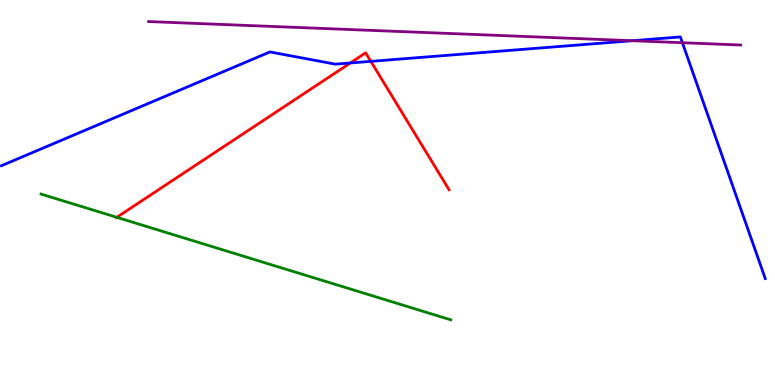[{'lines': ['blue', 'red'], 'intersections': [{'x': 4.52, 'y': 8.36}, {'x': 4.78, 'y': 8.41}]}, {'lines': ['green', 'red'], 'intersections': [{'x': 1.51, 'y': 4.36}]}, {'lines': ['purple', 'red'], 'intersections': []}, {'lines': ['blue', 'green'], 'intersections': []}, {'lines': ['blue', 'purple'], 'intersections': [{'x': 8.16, 'y': 8.94}, {'x': 8.81, 'y': 8.89}]}, {'lines': ['green', 'purple'], 'intersections': []}]